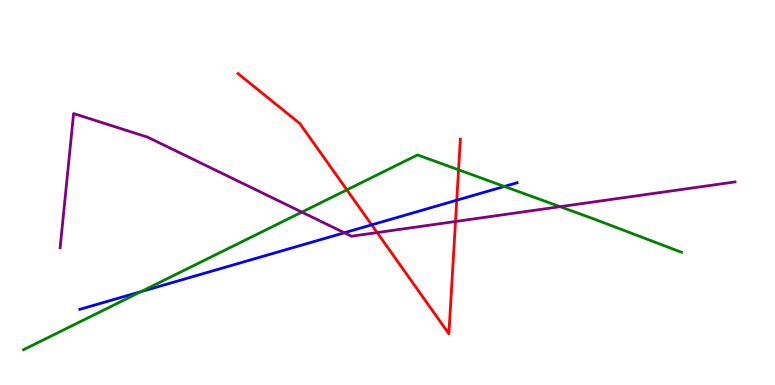[{'lines': ['blue', 'red'], 'intersections': [{'x': 4.8, 'y': 4.16}, {'x': 5.89, 'y': 4.8}]}, {'lines': ['green', 'red'], 'intersections': [{'x': 4.48, 'y': 5.07}, {'x': 5.92, 'y': 5.59}]}, {'lines': ['purple', 'red'], 'intersections': [{'x': 4.87, 'y': 3.96}, {'x': 5.88, 'y': 4.25}]}, {'lines': ['blue', 'green'], 'intersections': [{'x': 1.82, 'y': 2.43}, {'x': 6.51, 'y': 5.16}]}, {'lines': ['blue', 'purple'], 'intersections': [{'x': 4.44, 'y': 3.95}]}, {'lines': ['green', 'purple'], 'intersections': [{'x': 3.9, 'y': 4.49}, {'x': 7.23, 'y': 4.63}]}]